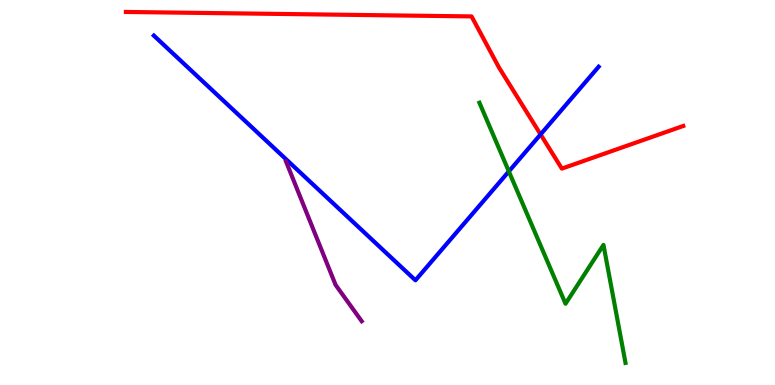[{'lines': ['blue', 'red'], 'intersections': [{'x': 6.98, 'y': 6.51}]}, {'lines': ['green', 'red'], 'intersections': []}, {'lines': ['purple', 'red'], 'intersections': []}, {'lines': ['blue', 'green'], 'intersections': [{'x': 6.57, 'y': 5.55}]}, {'lines': ['blue', 'purple'], 'intersections': []}, {'lines': ['green', 'purple'], 'intersections': []}]